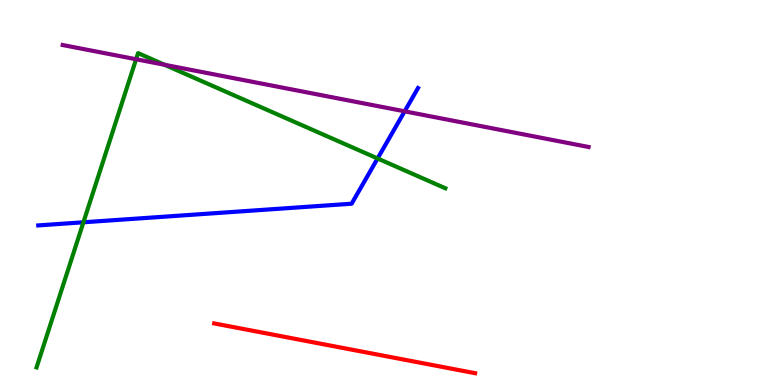[{'lines': ['blue', 'red'], 'intersections': []}, {'lines': ['green', 'red'], 'intersections': []}, {'lines': ['purple', 'red'], 'intersections': []}, {'lines': ['blue', 'green'], 'intersections': [{'x': 1.08, 'y': 4.23}, {'x': 4.87, 'y': 5.88}]}, {'lines': ['blue', 'purple'], 'intersections': [{'x': 5.22, 'y': 7.11}]}, {'lines': ['green', 'purple'], 'intersections': [{'x': 1.76, 'y': 8.46}, {'x': 2.12, 'y': 8.32}]}]